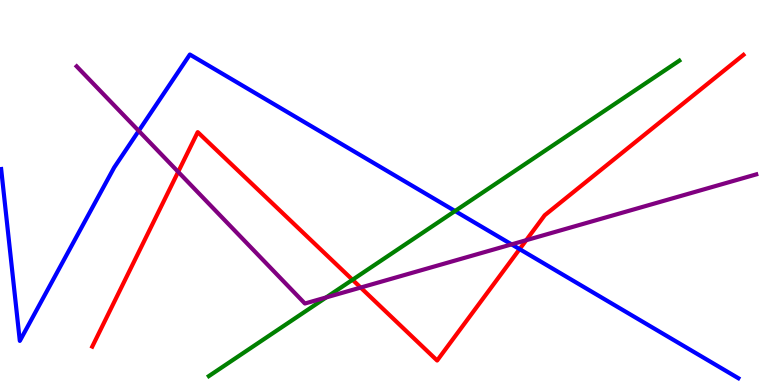[{'lines': ['blue', 'red'], 'intersections': [{'x': 6.7, 'y': 3.53}]}, {'lines': ['green', 'red'], 'intersections': [{'x': 4.55, 'y': 2.73}]}, {'lines': ['purple', 'red'], 'intersections': [{'x': 2.3, 'y': 5.54}, {'x': 4.65, 'y': 2.53}, {'x': 6.79, 'y': 3.76}]}, {'lines': ['blue', 'green'], 'intersections': [{'x': 5.87, 'y': 4.52}]}, {'lines': ['blue', 'purple'], 'intersections': [{'x': 1.79, 'y': 6.6}, {'x': 6.6, 'y': 3.65}]}, {'lines': ['green', 'purple'], 'intersections': [{'x': 4.21, 'y': 2.27}]}]